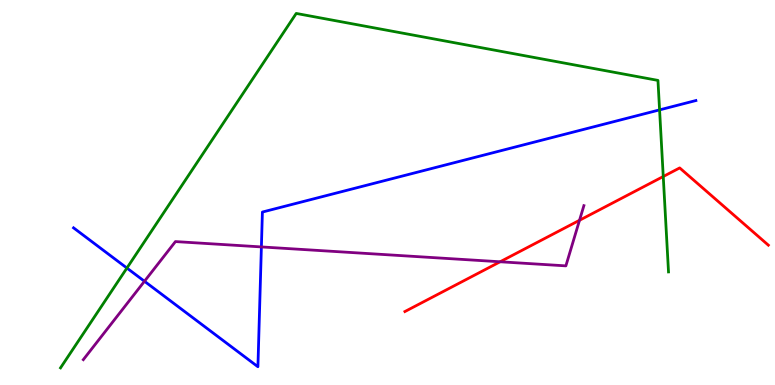[{'lines': ['blue', 'red'], 'intersections': []}, {'lines': ['green', 'red'], 'intersections': [{'x': 8.56, 'y': 5.42}]}, {'lines': ['purple', 'red'], 'intersections': [{'x': 6.45, 'y': 3.2}, {'x': 7.48, 'y': 4.28}]}, {'lines': ['blue', 'green'], 'intersections': [{'x': 1.64, 'y': 3.04}, {'x': 8.51, 'y': 7.15}]}, {'lines': ['blue', 'purple'], 'intersections': [{'x': 1.86, 'y': 2.69}, {'x': 3.37, 'y': 3.59}]}, {'lines': ['green', 'purple'], 'intersections': []}]